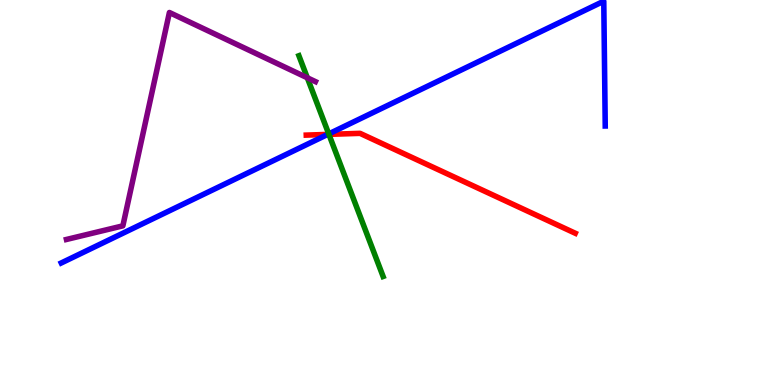[{'lines': ['blue', 'red'], 'intersections': [{'x': 4.23, 'y': 6.51}]}, {'lines': ['green', 'red'], 'intersections': [{'x': 4.24, 'y': 6.51}]}, {'lines': ['purple', 'red'], 'intersections': []}, {'lines': ['blue', 'green'], 'intersections': [{'x': 4.24, 'y': 6.52}]}, {'lines': ['blue', 'purple'], 'intersections': []}, {'lines': ['green', 'purple'], 'intersections': [{'x': 3.97, 'y': 7.98}]}]